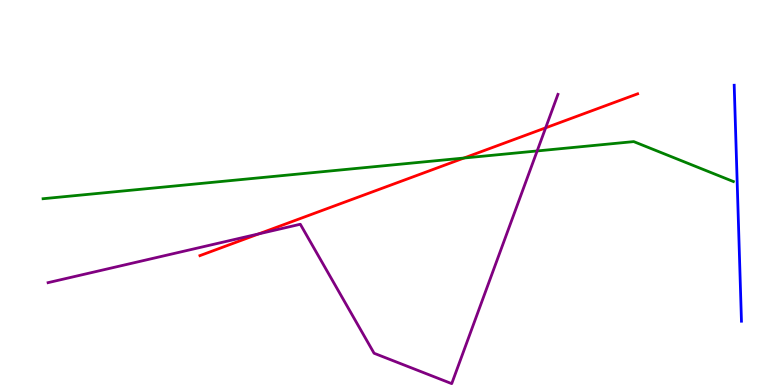[{'lines': ['blue', 'red'], 'intersections': []}, {'lines': ['green', 'red'], 'intersections': [{'x': 5.99, 'y': 5.9}]}, {'lines': ['purple', 'red'], 'intersections': [{'x': 3.34, 'y': 3.93}, {'x': 7.04, 'y': 6.68}]}, {'lines': ['blue', 'green'], 'intersections': []}, {'lines': ['blue', 'purple'], 'intersections': []}, {'lines': ['green', 'purple'], 'intersections': [{'x': 6.93, 'y': 6.08}]}]